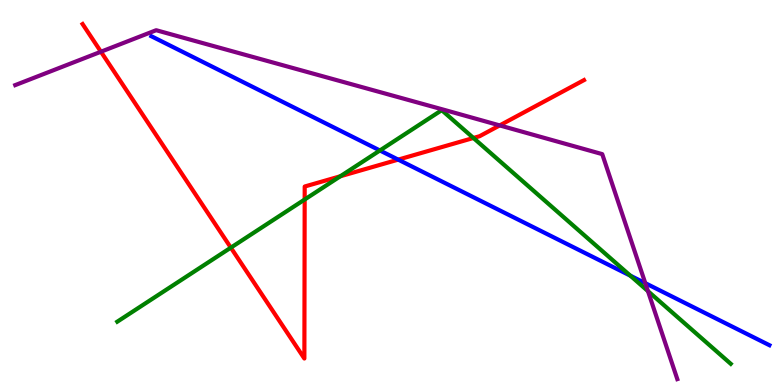[{'lines': ['blue', 'red'], 'intersections': [{'x': 5.14, 'y': 5.85}]}, {'lines': ['green', 'red'], 'intersections': [{'x': 2.98, 'y': 3.57}, {'x': 3.93, 'y': 4.82}, {'x': 4.39, 'y': 5.42}, {'x': 6.11, 'y': 6.42}]}, {'lines': ['purple', 'red'], 'intersections': [{'x': 1.3, 'y': 8.66}, {'x': 6.45, 'y': 6.74}]}, {'lines': ['blue', 'green'], 'intersections': [{'x': 4.9, 'y': 6.09}, {'x': 8.13, 'y': 2.84}]}, {'lines': ['blue', 'purple'], 'intersections': [{'x': 8.33, 'y': 2.65}]}, {'lines': ['green', 'purple'], 'intersections': [{'x': 8.36, 'y': 2.44}]}]